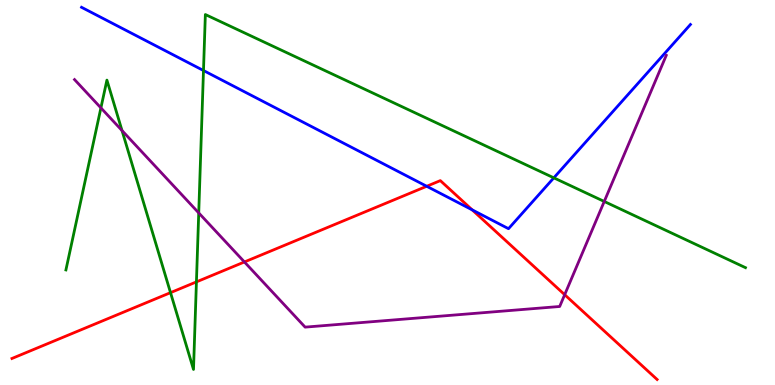[{'lines': ['blue', 'red'], 'intersections': [{'x': 5.51, 'y': 5.16}, {'x': 6.09, 'y': 4.55}]}, {'lines': ['green', 'red'], 'intersections': [{'x': 2.2, 'y': 2.4}, {'x': 2.53, 'y': 2.68}]}, {'lines': ['purple', 'red'], 'intersections': [{'x': 3.15, 'y': 3.2}, {'x': 7.29, 'y': 2.35}]}, {'lines': ['blue', 'green'], 'intersections': [{'x': 2.63, 'y': 8.17}, {'x': 7.15, 'y': 5.38}]}, {'lines': ['blue', 'purple'], 'intersections': []}, {'lines': ['green', 'purple'], 'intersections': [{'x': 1.3, 'y': 7.2}, {'x': 1.57, 'y': 6.61}, {'x': 2.56, 'y': 4.47}, {'x': 7.8, 'y': 4.77}]}]